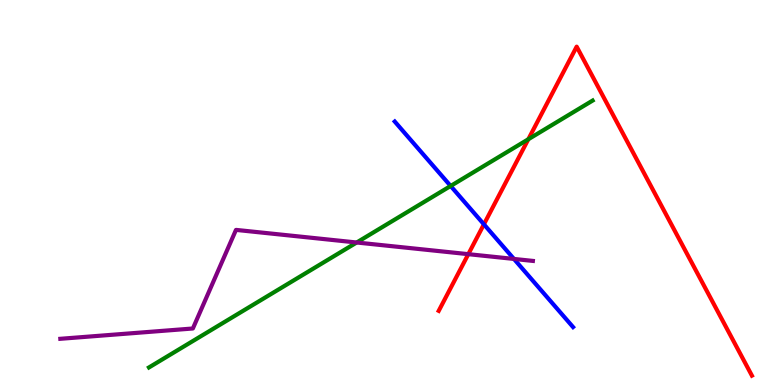[{'lines': ['blue', 'red'], 'intersections': [{'x': 6.24, 'y': 4.17}]}, {'lines': ['green', 'red'], 'intersections': [{'x': 6.82, 'y': 6.38}]}, {'lines': ['purple', 'red'], 'intersections': [{'x': 6.04, 'y': 3.4}]}, {'lines': ['blue', 'green'], 'intersections': [{'x': 5.81, 'y': 5.17}]}, {'lines': ['blue', 'purple'], 'intersections': [{'x': 6.63, 'y': 3.27}]}, {'lines': ['green', 'purple'], 'intersections': [{'x': 4.6, 'y': 3.7}]}]